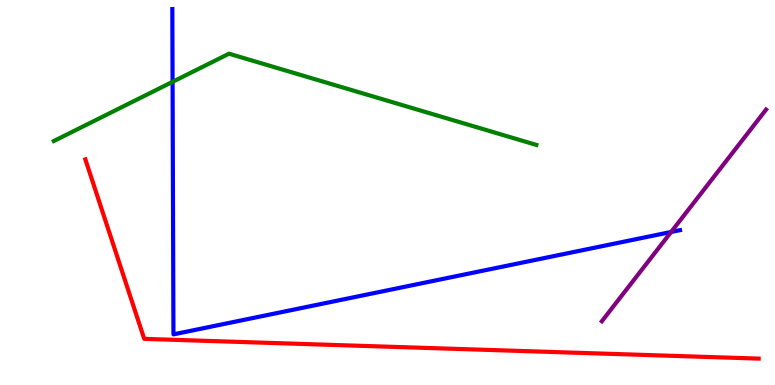[{'lines': ['blue', 'red'], 'intersections': []}, {'lines': ['green', 'red'], 'intersections': []}, {'lines': ['purple', 'red'], 'intersections': []}, {'lines': ['blue', 'green'], 'intersections': [{'x': 2.23, 'y': 7.87}]}, {'lines': ['blue', 'purple'], 'intersections': [{'x': 8.66, 'y': 3.97}]}, {'lines': ['green', 'purple'], 'intersections': []}]